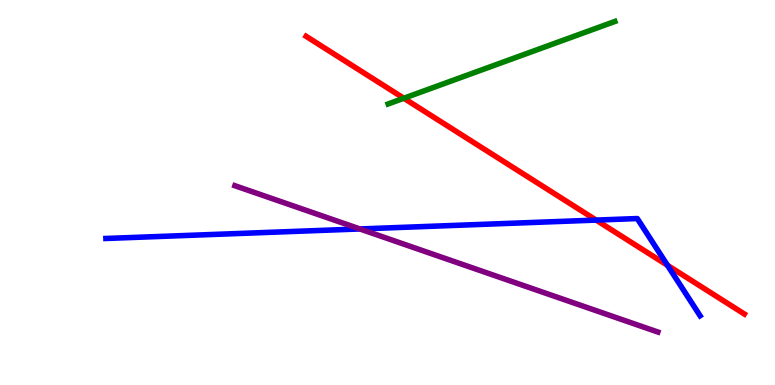[{'lines': ['blue', 'red'], 'intersections': [{'x': 7.69, 'y': 4.28}, {'x': 8.61, 'y': 3.11}]}, {'lines': ['green', 'red'], 'intersections': [{'x': 5.21, 'y': 7.45}]}, {'lines': ['purple', 'red'], 'intersections': []}, {'lines': ['blue', 'green'], 'intersections': []}, {'lines': ['blue', 'purple'], 'intersections': [{'x': 4.64, 'y': 4.05}]}, {'lines': ['green', 'purple'], 'intersections': []}]